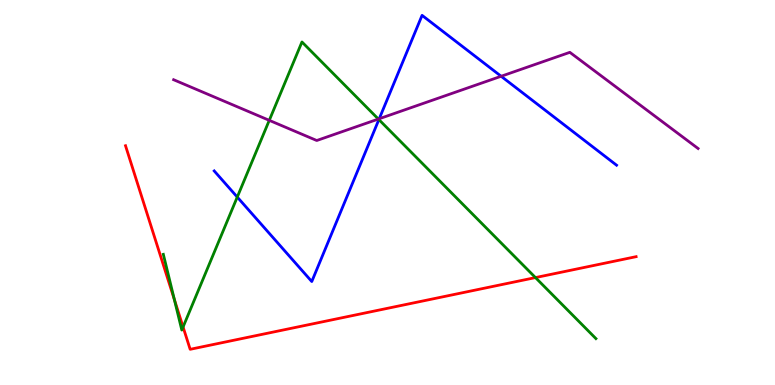[{'lines': ['blue', 'red'], 'intersections': []}, {'lines': ['green', 'red'], 'intersections': [{'x': 2.25, 'y': 2.22}, {'x': 2.36, 'y': 1.51}, {'x': 6.91, 'y': 2.79}]}, {'lines': ['purple', 'red'], 'intersections': []}, {'lines': ['blue', 'green'], 'intersections': [{'x': 3.06, 'y': 4.88}, {'x': 4.89, 'y': 6.89}]}, {'lines': ['blue', 'purple'], 'intersections': [{'x': 4.89, 'y': 6.92}, {'x': 6.47, 'y': 8.02}]}, {'lines': ['green', 'purple'], 'intersections': [{'x': 3.47, 'y': 6.87}, {'x': 4.88, 'y': 6.91}]}]